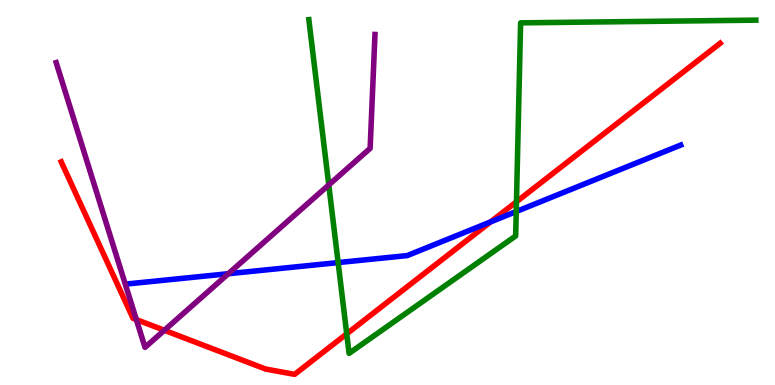[{'lines': ['blue', 'red'], 'intersections': [{'x': 6.33, 'y': 4.24}]}, {'lines': ['green', 'red'], 'intersections': [{'x': 4.47, 'y': 1.33}, {'x': 6.66, 'y': 4.76}]}, {'lines': ['purple', 'red'], 'intersections': [{'x': 1.76, 'y': 1.7}, {'x': 2.12, 'y': 1.42}]}, {'lines': ['blue', 'green'], 'intersections': [{'x': 4.36, 'y': 3.18}, {'x': 6.66, 'y': 4.51}]}, {'lines': ['blue', 'purple'], 'intersections': [{'x': 2.95, 'y': 2.89}]}, {'lines': ['green', 'purple'], 'intersections': [{'x': 4.24, 'y': 5.2}]}]